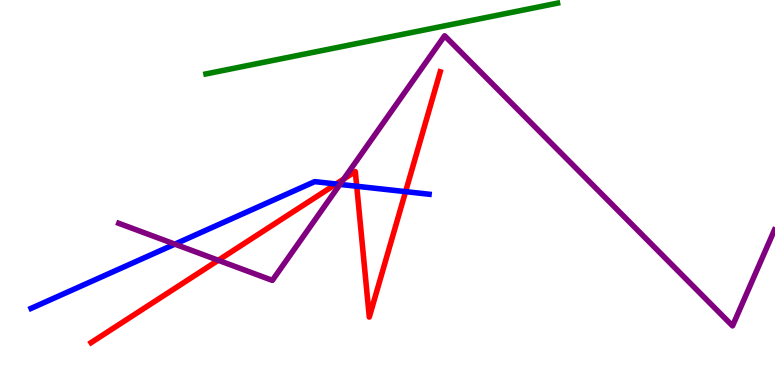[{'lines': ['blue', 'red'], 'intersections': [{'x': 4.34, 'y': 5.22}, {'x': 4.6, 'y': 5.16}, {'x': 5.23, 'y': 5.02}]}, {'lines': ['green', 'red'], 'intersections': []}, {'lines': ['purple', 'red'], 'intersections': [{'x': 2.82, 'y': 3.24}, {'x': 4.44, 'y': 5.35}]}, {'lines': ['blue', 'green'], 'intersections': []}, {'lines': ['blue', 'purple'], 'intersections': [{'x': 2.26, 'y': 3.66}, {'x': 4.39, 'y': 5.21}]}, {'lines': ['green', 'purple'], 'intersections': []}]